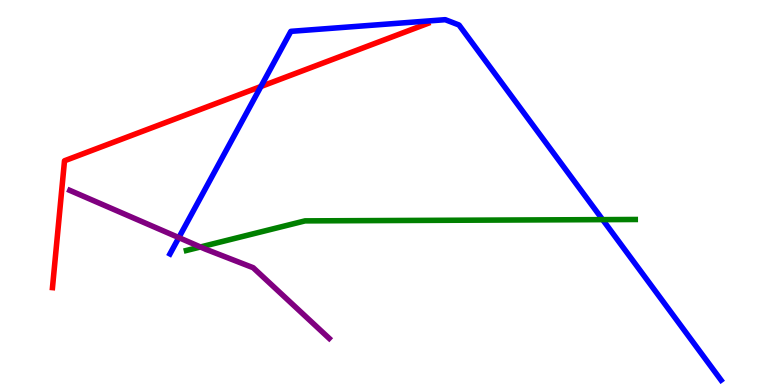[{'lines': ['blue', 'red'], 'intersections': [{'x': 3.37, 'y': 7.75}]}, {'lines': ['green', 'red'], 'intersections': []}, {'lines': ['purple', 'red'], 'intersections': []}, {'lines': ['blue', 'green'], 'intersections': [{'x': 7.78, 'y': 4.3}]}, {'lines': ['blue', 'purple'], 'intersections': [{'x': 2.31, 'y': 3.83}]}, {'lines': ['green', 'purple'], 'intersections': [{'x': 2.59, 'y': 3.59}]}]